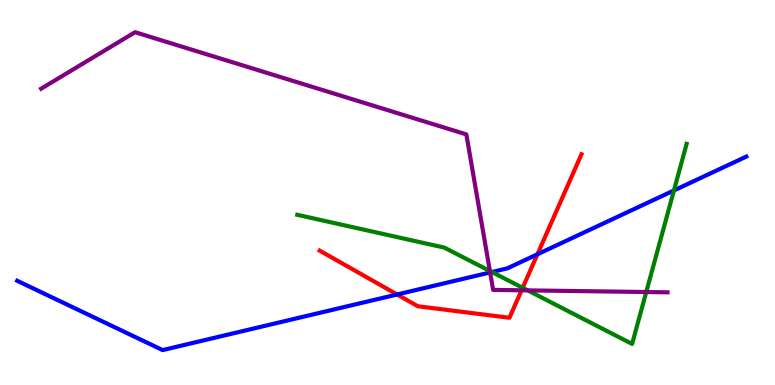[{'lines': ['blue', 'red'], 'intersections': [{'x': 5.12, 'y': 2.35}, {'x': 6.93, 'y': 3.4}]}, {'lines': ['green', 'red'], 'intersections': [{'x': 6.74, 'y': 2.52}]}, {'lines': ['purple', 'red'], 'intersections': [{'x': 6.73, 'y': 2.46}]}, {'lines': ['blue', 'green'], 'intersections': [{'x': 6.35, 'y': 2.93}, {'x': 8.7, 'y': 5.05}]}, {'lines': ['blue', 'purple'], 'intersections': [{'x': 6.32, 'y': 2.92}]}, {'lines': ['green', 'purple'], 'intersections': [{'x': 6.32, 'y': 2.96}, {'x': 6.81, 'y': 2.46}, {'x': 8.34, 'y': 2.41}]}]